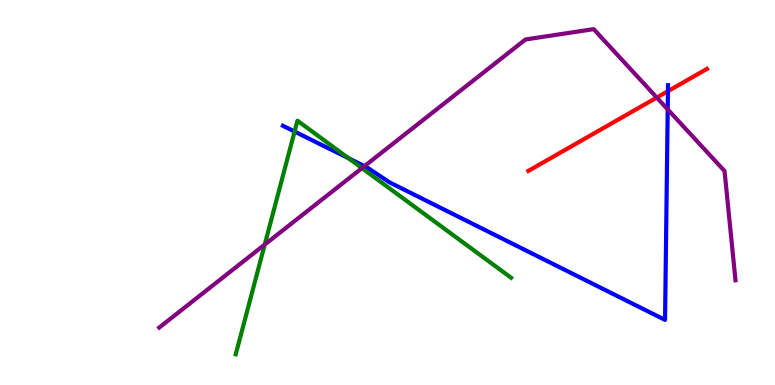[{'lines': ['blue', 'red'], 'intersections': [{'x': 8.62, 'y': 7.63}]}, {'lines': ['green', 'red'], 'intersections': []}, {'lines': ['purple', 'red'], 'intersections': [{'x': 8.47, 'y': 7.47}]}, {'lines': ['blue', 'green'], 'intersections': [{'x': 3.8, 'y': 6.58}, {'x': 4.5, 'y': 5.89}]}, {'lines': ['blue', 'purple'], 'intersections': [{'x': 4.7, 'y': 5.69}, {'x': 8.62, 'y': 7.16}]}, {'lines': ['green', 'purple'], 'intersections': [{'x': 3.42, 'y': 3.65}, {'x': 4.67, 'y': 5.63}]}]